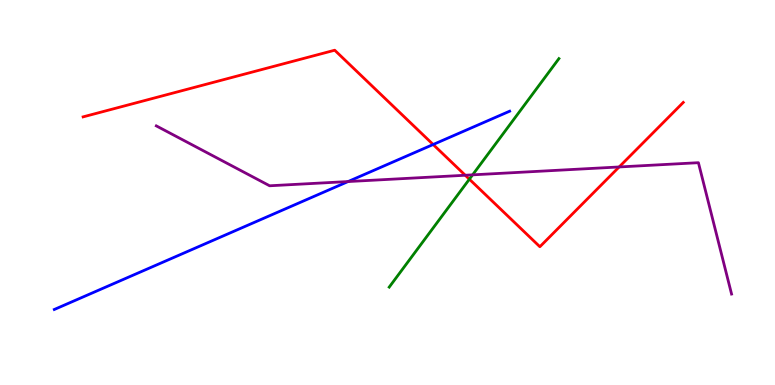[{'lines': ['blue', 'red'], 'intersections': [{'x': 5.59, 'y': 6.25}]}, {'lines': ['green', 'red'], 'intersections': [{'x': 6.06, 'y': 5.35}]}, {'lines': ['purple', 'red'], 'intersections': [{'x': 6.0, 'y': 5.45}, {'x': 7.99, 'y': 5.66}]}, {'lines': ['blue', 'green'], 'intersections': []}, {'lines': ['blue', 'purple'], 'intersections': [{'x': 4.49, 'y': 5.28}]}, {'lines': ['green', 'purple'], 'intersections': [{'x': 6.1, 'y': 5.46}]}]